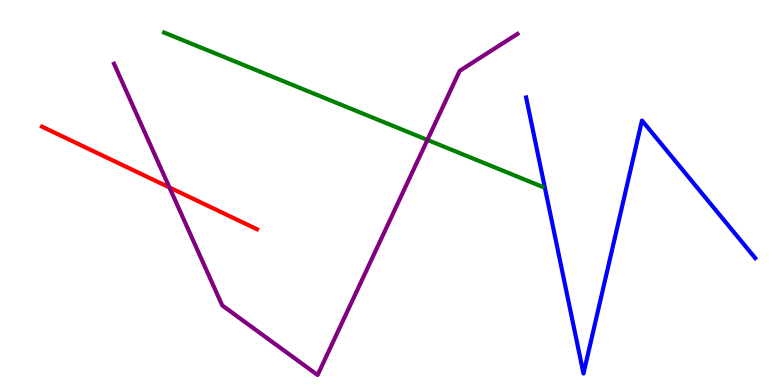[{'lines': ['blue', 'red'], 'intersections': []}, {'lines': ['green', 'red'], 'intersections': []}, {'lines': ['purple', 'red'], 'intersections': [{'x': 2.19, 'y': 5.13}]}, {'lines': ['blue', 'green'], 'intersections': []}, {'lines': ['blue', 'purple'], 'intersections': []}, {'lines': ['green', 'purple'], 'intersections': [{'x': 5.52, 'y': 6.37}]}]